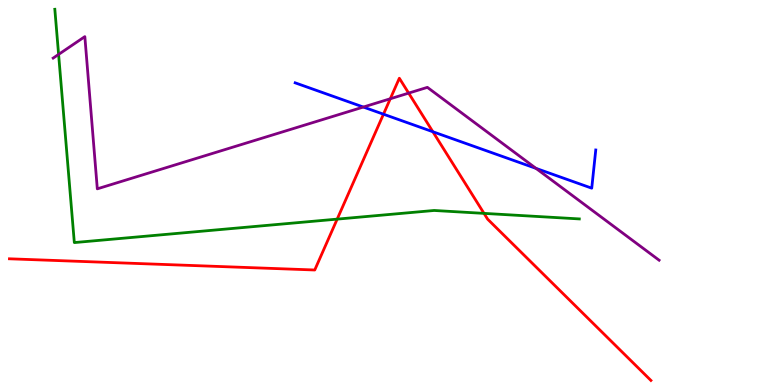[{'lines': ['blue', 'red'], 'intersections': [{'x': 4.95, 'y': 7.03}, {'x': 5.59, 'y': 6.58}]}, {'lines': ['green', 'red'], 'intersections': [{'x': 4.35, 'y': 4.31}, {'x': 6.25, 'y': 4.46}]}, {'lines': ['purple', 'red'], 'intersections': [{'x': 5.04, 'y': 7.43}, {'x': 5.27, 'y': 7.58}]}, {'lines': ['blue', 'green'], 'intersections': []}, {'lines': ['blue', 'purple'], 'intersections': [{'x': 4.69, 'y': 7.22}, {'x': 6.92, 'y': 5.63}]}, {'lines': ['green', 'purple'], 'intersections': [{'x': 0.756, 'y': 8.59}]}]